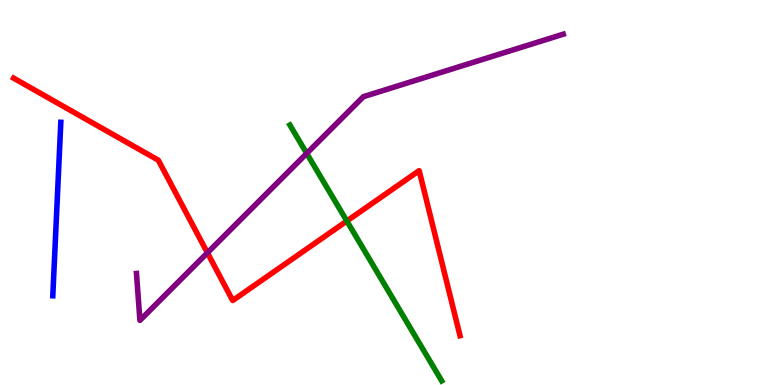[{'lines': ['blue', 'red'], 'intersections': []}, {'lines': ['green', 'red'], 'intersections': [{'x': 4.48, 'y': 4.26}]}, {'lines': ['purple', 'red'], 'intersections': [{'x': 2.68, 'y': 3.43}]}, {'lines': ['blue', 'green'], 'intersections': []}, {'lines': ['blue', 'purple'], 'intersections': []}, {'lines': ['green', 'purple'], 'intersections': [{'x': 3.96, 'y': 6.02}]}]